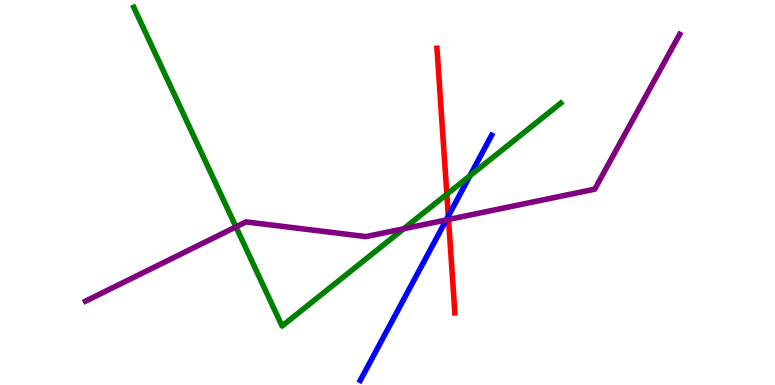[{'lines': ['blue', 'red'], 'intersections': [{'x': 5.78, 'y': 4.39}]}, {'lines': ['green', 'red'], 'intersections': [{'x': 5.77, 'y': 4.95}]}, {'lines': ['purple', 'red'], 'intersections': [{'x': 5.79, 'y': 4.3}]}, {'lines': ['blue', 'green'], 'intersections': [{'x': 6.06, 'y': 5.43}]}, {'lines': ['blue', 'purple'], 'intersections': [{'x': 5.76, 'y': 4.29}]}, {'lines': ['green', 'purple'], 'intersections': [{'x': 3.04, 'y': 4.11}, {'x': 5.21, 'y': 4.06}]}]